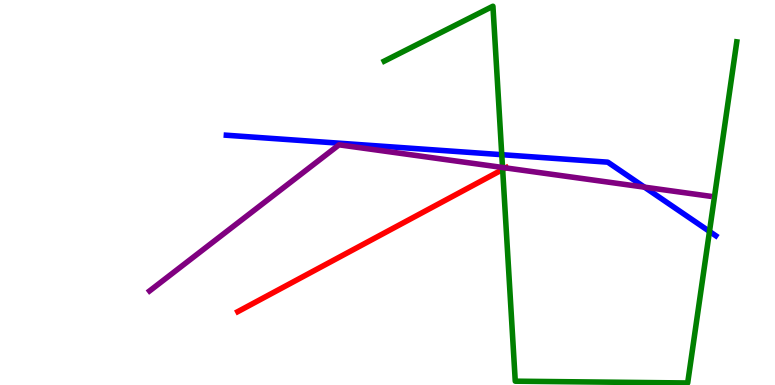[{'lines': ['blue', 'red'], 'intersections': []}, {'lines': ['green', 'red'], 'intersections': [{'x': 6.49, 'y': 5.6}]}, {'lines': ['purple', 'red'], 'intersections': [{'x': 6.52, 'y': 5.64}]}, {'lines': ['blue', 'green'], 'intersections': [{'x': 6.47, 'y': 5.98}, {'x': 9.15, 'y': 3.99}]}, {'lines': ['blue', 'purple'], 'intersections': [{'x': 8.32, 'y': 5.14}]}, {'lines': ['green', 'purple'], 'intersections': [{'x': 6.48, 'y': 5.65}]}]